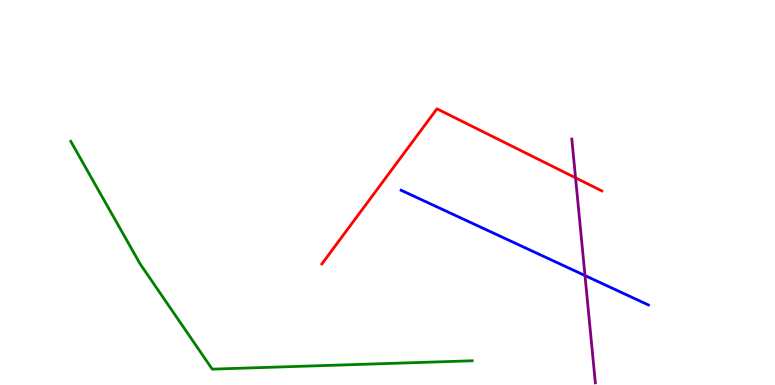[{'lines': ['blue', 'red'], 'intersections': []}, {'lines': ['green', 'red'], 'intersections': []}, {'lines': ['purple', 'red'], 'intersections': [{'x': 7.43, 'y': 5.38}]}, {'lines': ['blue', 'green'], 'intersections': []}, {'lines': ['blue', 'purple'], 'intersections': [{'x': 7.55, 'y': 2.84}]}, {'lines': ['green', 'purple'], 'intersections': []}]